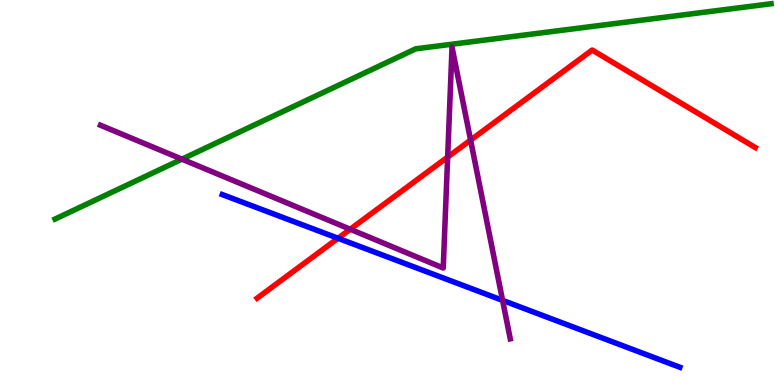[{'lines': ['blue', 'red'], 'intersections': [{'x': 4.36, 'y': 3.81}]}, {'lines': ['green', 'red'], 'intersections': []}, {'lines': ['purple', 'red'], 'intersections': [{'x': 4.52, 'y': 4.05}, {'x': 5.78, 'y': 5.92}, {'x': 6.07, 'y': 6.36}]}, {'lines': ['blue', 'green'], 'intersections': []}, {'lines': ['blue', 'purple'], 'intersections': [{'x': 6.48, 'y': 2.2}]}, {'lines': ['green', 'purple'], 'intersections': [{'x': 2.35, 'y': 5.87}]}]